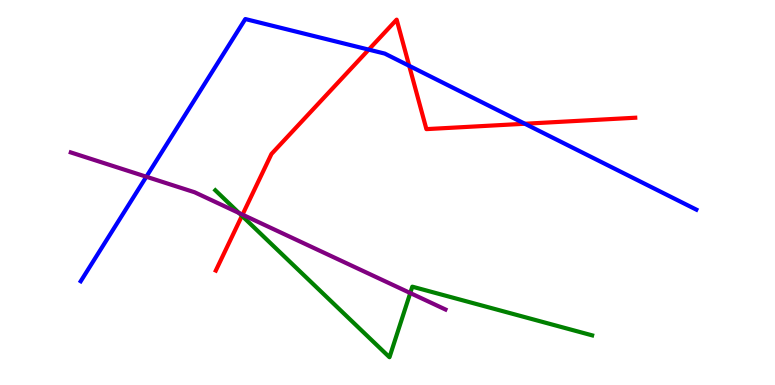[{'lines': ['blue', 'red'], 'intersections': [{'x': 4.76, 'y': 8.71}, {'x': 5.28, 'y': 8.29}, {'x': 6.77, 'y': 6.79}]}, {'lines': ['green', 'red'], 'intersections': [{'x': 3.12, 'y': 4.39}]}, {'lines': ['purple', 'red'], 'intersections': [{'x': 3.13, 'y': 4.42}]}, {'lines': ['blue', 'green'], 'intersections': []}, {'lines': ['blue', 'purple'], 'intersections': [{'x': 1.89, 'y': 5.41}]}, {'lines': ['green', 'purple'], 'intersections': [{'x': 3.08, 'y': 4.47}, {'x': 5.29, 'y': 2.39}]}]